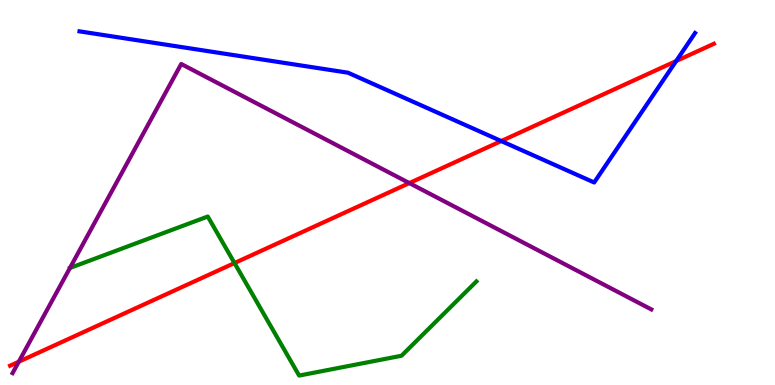[{'lines': ['blue', 'red'], 'intersections': [{'x': 6.47, 'y': 6.34}, {'x': 8.72, 'y': 8.41}]}, {'lines': ['green', 'red'], 'intersections': [{'x': 3.03, 'y': 3.17}]}, {'lines': ['purple', 'red'], 'intersections': [{'x': 0.243, 'y': 0.605}, {'x': 5.28, 'y': 5.24}]}, {'lines': ['blue', 'green'], 'intersections': []}, {'lines': ['blue', 'purple'], 'intersections': []}, {'lines': ['green', 'purple'], 'intersections': [{'x': 0.902, 'y': 3.04}]}]